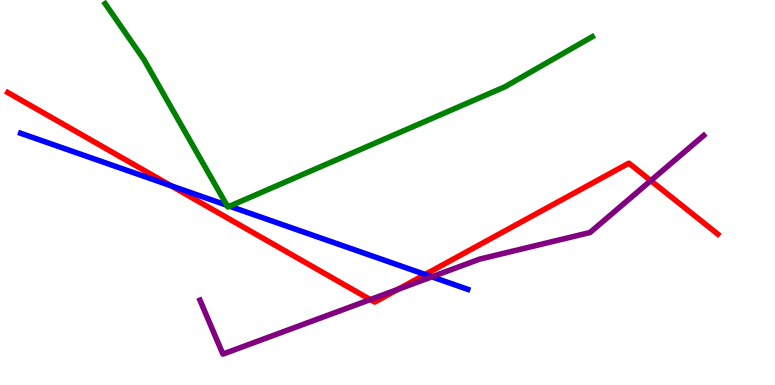[{'lines': ['blue', 'red'], 'intersections': [{'x': 2.21, 'y': 5.18}, {'x': 5.49, 'y': 2.87}]}, {'lines': ['green', 'red'], 'intersections': []}, {'lines': ['purple', 'red'], 'intersections': [{'x': 4.78, 'y': 2.22}, {'x': 5.14, 'y': 2.48}, {'x': 8.4, 'y': 5.31}]}, {'lines': ['blue', 'green'], 'intersections': [{'x': 2.93, 'y': 4.67}, {'x': 2.96, 'y': 4.64}]}, {'lines': ['blue', 'purple'], 'intersections': [{'x': 5.57, 'y': 2.81}]}, {'lines': ['green', 'purple'], 'intersections': []}]